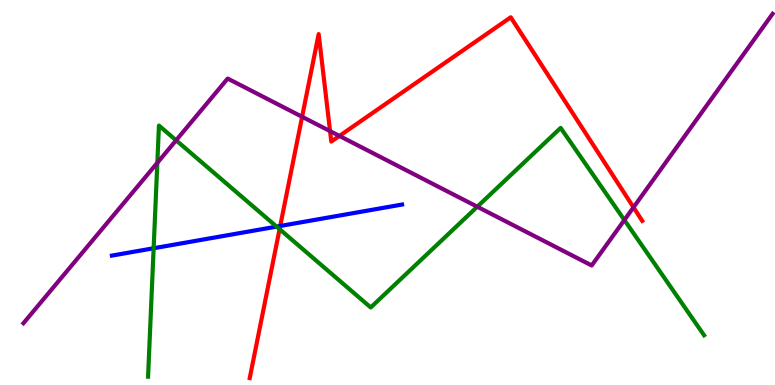[{'lines': ['blue', 'red'], 'intersections': [{'x': 3.62, 'y': 4.13}]}, {'lines': ['green', 'red'], 'intersections': [{'x': 3.61, 'y': 4.05}]}, {'lines': ['purple', 'red'], 'intersections': [{'x': 3.9, 'y': 6.97}, {'x': 4.26, 'y': 6.59}, {'x': 4.38, 'y': 6.47}, {'x': 8.17, 'y': 4.61}]}, {'lines': ['blue', 'green'], 'intersections': [{'x': 1.98, 'y': 3.55}, {'x': 3.57, 'y': 4.11}]}, {'lines': ['blue', 'purple'], 'intersections': []}, {'lines': ['green', 'purple'], 'intersections': [{'x': 2.03, 'y': 5.77}, {'x': 2.27, 'y': 6.36}, {'x': 6.16, 'y': 4.63}, {'x': 8.06, 'y': 4.28}]}]